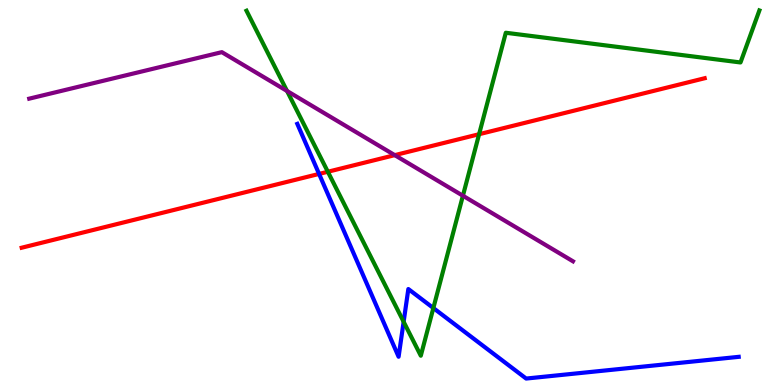[{'lines': ['blue', 'red'], 'intersections': [{'x': 4.12, 'y': 5.48}]}, {'lines': ['green', 'red'], 'intersections': [{'x': 4.23, 'y': 5.54}, {'x': 6.18, 'y': 6.51}]}, {'lines': ['purple', 'red'], 'intersections': [{'x': 5.09, 'y': 5.97}]}, {'lines': ['blue', 'green'], 'intersections': [{'x': 5.21, 'y': 1.64}, {'x': 5.59, 'y': 2.0}]}, {'lines': ['blue', 'purple'], 'intersections': []}, {'lines': ['green', 'purple'], 'intersections': [{'x': 3.7, 'y': 7.64}, {'x': 5.97, 'y': 4.92}]}]